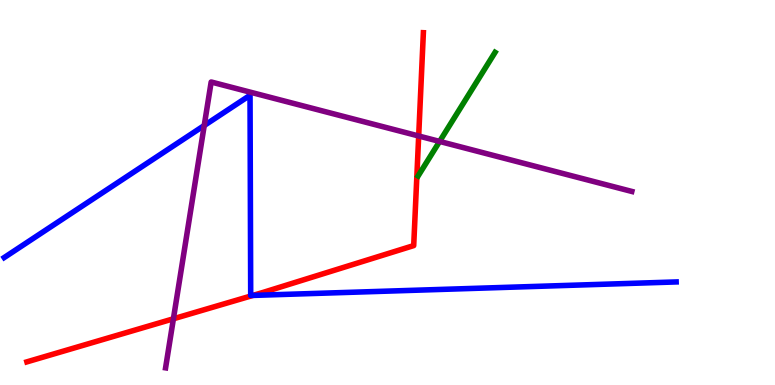[{'lines': ['blue', 'red'], 'intersections': [{'x': 3.26, 'y': 2.33}]}, {'lines': ['green', 'red'], 'intersections': []}, {'lines': ['purple', 'red'], 'intersections': [{'x': 2.24, 'y': 1.72}, {'x': 5.4, 'y': 6.47}]}, {'lines': ['blue', 'green'], 'intersections': []}, {'lines': ['blue', 'purple'], 'intersections': [{'x': 2.64, 'y': 6.74}]}, {'lines': ['green', 'purple'], 'intersections': [{'x': 5.67, 'y': 6.33}]}]